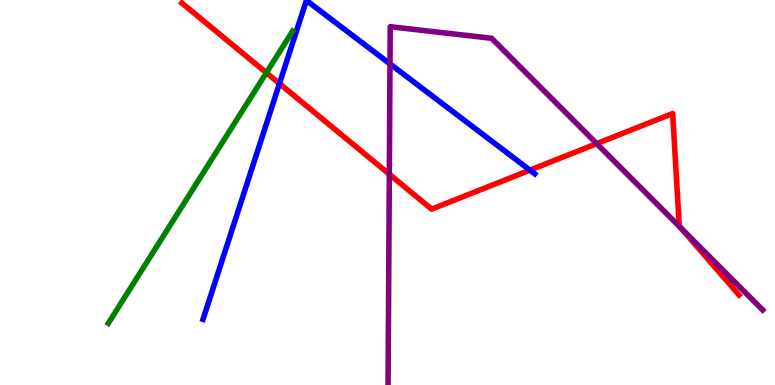[{'lines': ['blue', 'red'], 'intersections': [{'x': 3.61, 'y': 7.83}, {'x': 6.84, 'y': 5.58}]}, {'lines': ['green', 'red'], 'intersections': [{'x': 3.44, 'y': 8.11}]}, {'lines': ['purple', 'red'], 'intersections': [{'x': 5.02, 'y': 5.47}, {'x': 7.7, 'y': 6.27}, {'x': 8.79, 'y': 4.07}]}, {'lines': ['blue', 'green'], 'intersections': []}, {'lines': ['blue', 'purple'], 'intersections': [{'x': 5.03, 'y': 8.34}]}, {'lines': ['green', 'purple'], 'intersections': []}]